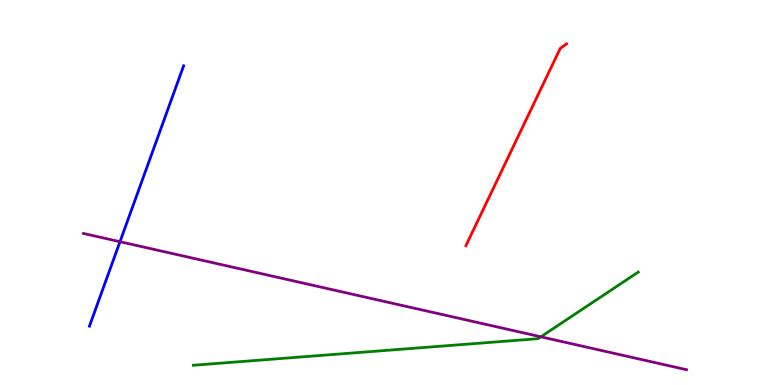[{'lines': ['blue', 'red'], 'intersections': []}, {'lines': ['green', 'red'], 'intersections': []}, {'lines': ['purple', 'red'], 'intersections': []}, {'lines': ['blue', 'green'], 'intersections': []}, {'lines': ['blue', 'purple'], 'intersections': [{'x': 1.55, 'y': 3.72}]}, {'lines': ['green', 'purple'], 'intersections': [{'x': 6.98, 'y': 1.25}]}]